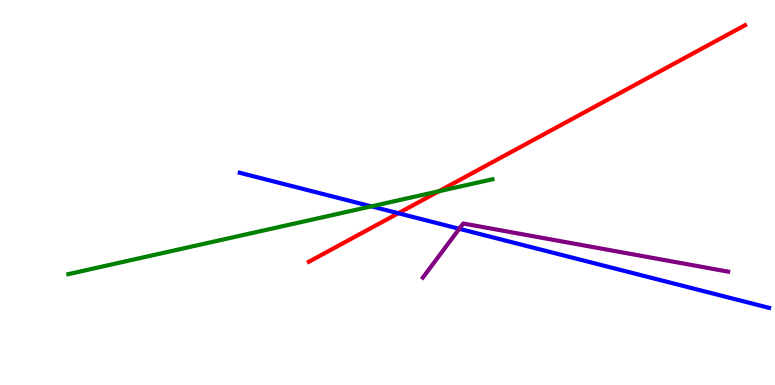[{'lines': ['blue', 'red'], 'intersections': [{'x': 5.14, 'y': 4.46}]}, {'lines': ['green', 'red'], 'intersections': [{'x': 5.66, 'y': 5.03}]}, {'lines': ['purple', 'red'], 'intersections': []}, {'lines': ['blue', 'green'], 'intersections': [{'x': 4.79, 'y': 4.64}]}, {'lines': ['blue', 'purple'], 'intersections': [{'x': 5.93, 'y': 4.06}]}, {'lines': ['green', 'purple'], 'intersections': []}]